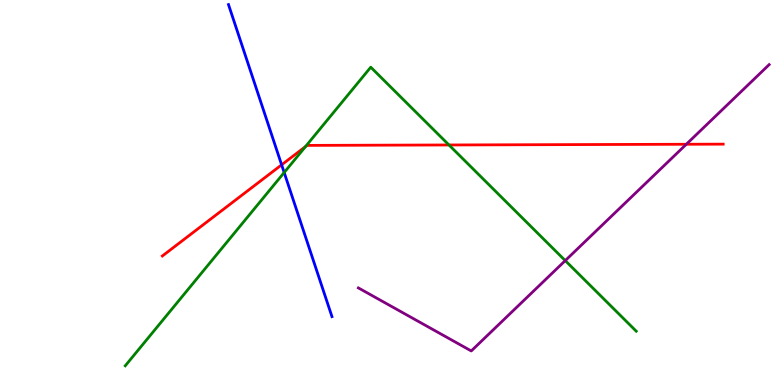[{'lines': ['blue', 'red'], 'intersections': [{'x': 3.63, 'y': 5.72}]}, {'lines': ['green', 'red'], 'intersections': [{'x': 3.94, 'y': 6.19}, {'x': 5.79, 'y': 6.23}]}, {'lines': ['purple', 'red'], 'intersections': [{'x': 8.86, 'y': 6.25}]}, {'lines': ['blue', 'green'], 'intersections': [{'x': 3.67, 'y': 5.52}]}, {'lines': ['blue', 'purple'], 'intersections': []}, {'lines': ['green', 'purple'], 'intersections': [{'x': 7.29, 'y': 3.23}]}]